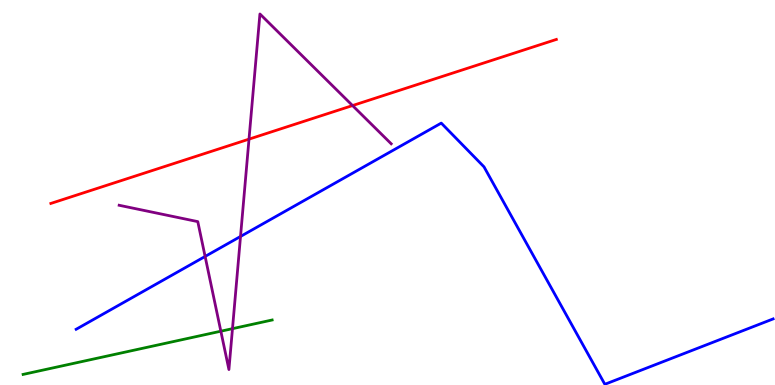[{'lines': ['blue', 'red'], 'intersections': []}, {'lines': ['green', 'red'], 'intersections': []}, {'lines': ['purple', 'red'], 'intersections': [{'x': 3.21, 'y': 6.39}, {'x': 4.55, 'y': 7.26}]}, {'lines': ['blue', 'green'], 'intersections': []}, {'lines': ['blue', 'purple'], 'intersections': [{'x': 2.65, 'y': 3.34}, {'x': 3.1, 'y': 3.86}]}, {'lines': ['green', 'purple'], 'intersections': [{'x': 2.85, 'y': 1.4}, {'x': 3.0, 'y': 1.46}]}]